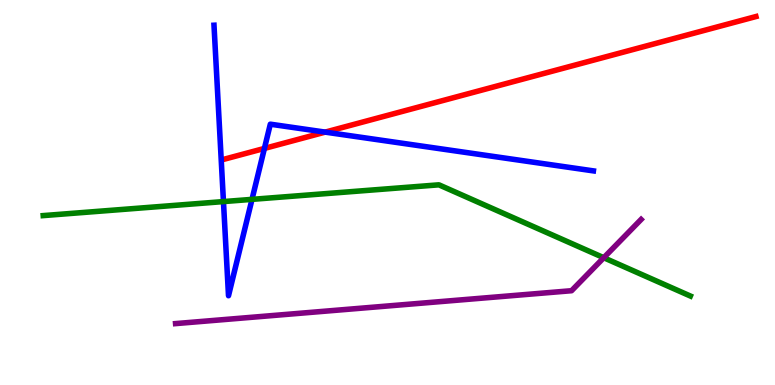[{'lines': ['blue', 'red'], 'intersections': [{'x': 3.41, 'y': 6.14}, {'x': 4.2, 'y': 6.57}]}, {'lines': ['green', 'red'], 'intersections': []}, {'lines': ['purple', 'red'], 'intersections': []}, {'lines': ['blue', 'green'], 'intersections': [{'x': 2.88, 'y': 4.76}, {'x': 3.25, 'y': 4.82}]}, {'lines': ['blue', 'purple'], 'intersections': []}, {'lines': ['green', 'purple'], 'intersections': [{'x': 7.79, 'y': 3.31}]}]